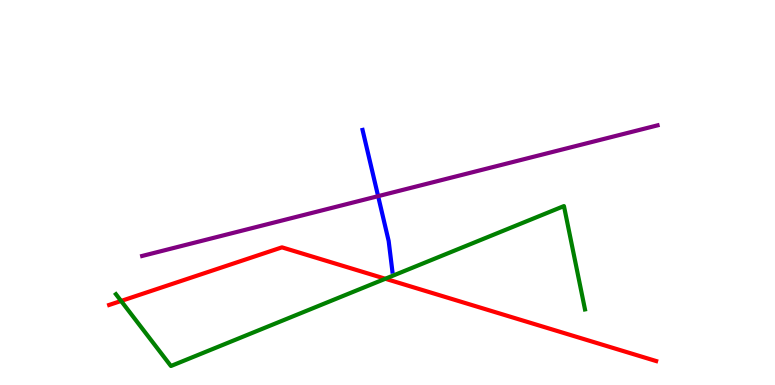[{'lines': ['blue', 'red'], 'intersections': []}, {'lines': ['green', 'red'], 'intersections': [{'x': 1.56, 'y': 2.18}, {'x': 4.97, 'y': 2.76}]}, {'lines': ['purple', 'red'], 'intersections': []}, {'lines': ['blue', 'green'], 'intersections': []}, {'lines': ['blue', 'purple'], 'intersections': [{'x': 4.88, 'y': 4.9}]}, {'lines': ['green', 'purple'], 'intersections': []}]